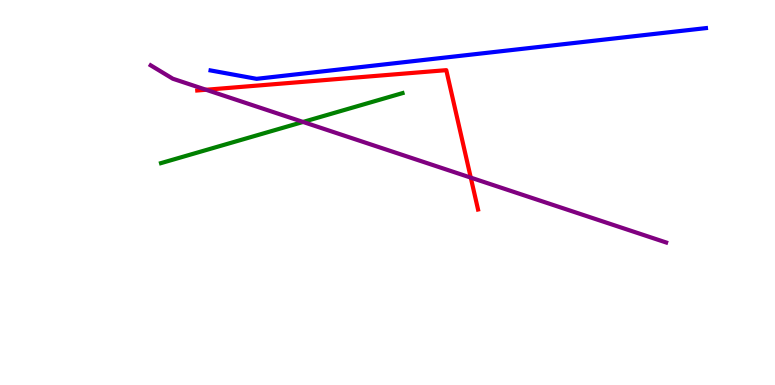[{'lines': ['blue', 'red'], 'intersections': []}, {'lines': ['green', 'red'], 'intersections': []}, {'lines': ['purple', 'red'], 'intersections': [{'x': 2.66, 'y': 7.67}, {'x': 6.07, 'y': 5.39}]}, {'lines': ['blue', 'green'], 'intersections': []}, {'lines': ['blue', 'purple'], 'intersections': []}, {'lines': ['green', 'purple'], 'intersections': [{'x': 3.91, 'y': 6.83}]}]